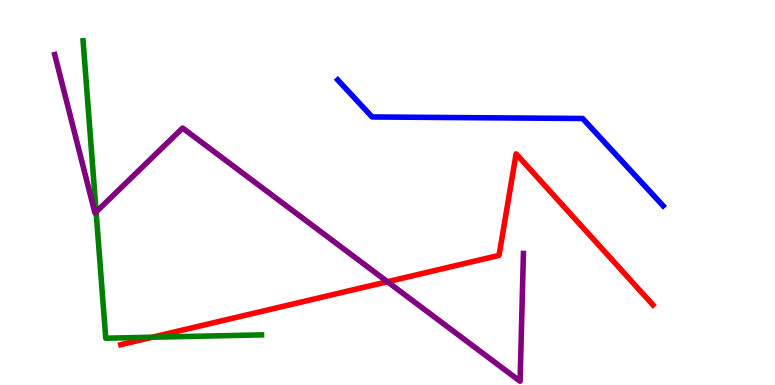[{'lines': ['blue', 'red'], 'intersections': []}, {'lines': ['green', 'red'], 'intersections': [{'x': 1.97, 'y': 1.24}]}, {'lines': ['purple', 'red'], 'intersections': [{'x': 5.0, 'y': 2.68}]}, {'lines': ['blue', 'green'], 'intersections': []}, {'lines': ['blue', 'purple'], 'intersections': []}, {'lines': ['green', 'purple'], 'intersections': [{'x': 1.24, 'y': 4.5}]}]